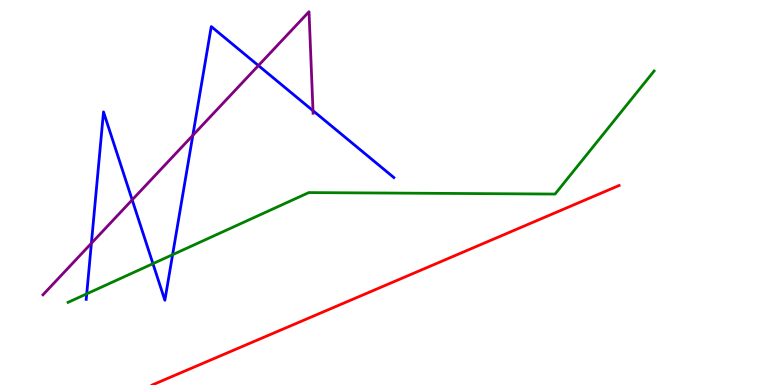[{'lines': ['blue', 'red'], 'intersections': []}, {'lines': ['green', 'red'], 'intersections': []}, {'lines': ['purple', 'red'], 'intersections': []}, {'lines': ['blue', 'green'], 'intersections': [{'x': 1.12, 'y': 2.37}, {'x': 1.97, 'y': 3.15}, {'x': 2.23, 'y': 3.38}]}, {'lines': ['blue', 'purple'], 'intersections': [{'x': 1.18, 'y': 3.68}, {'x': 1.71, 'y': 4.81}, {'x': 2.49, 'y': 6.48}, {'x': 3.33, 'y': 8.3}, {'x': 4.04, 'y': 7.13}]}, {'lines': ['green', 'purple'], 'intersections': []}]